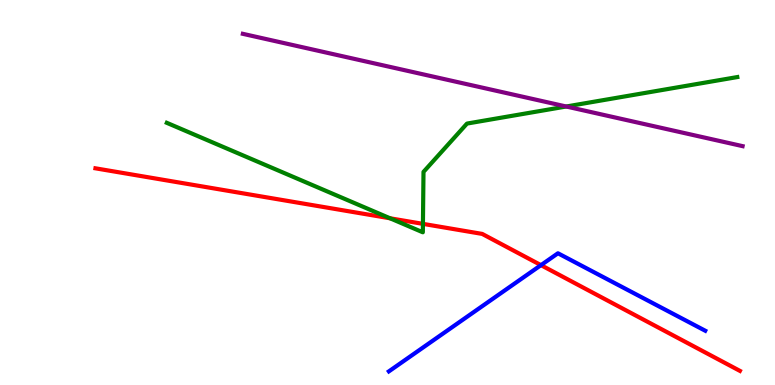[{'lines': ['blue', 'red'], 'intersections': [{'x': 6.98, 'y': 3.11}]}, {'lines': ['green', 'red'], 'intersections': [{'x': 5.03, 'y': 4.33}, {'x': 5.46, 'y': 4.19}]}, {'lines': ['purple', 'red'], 'intersections': []}, {'lines': ['blue', 'green'], 'intersections': []}, {'lines': ['blue', 'purple'], 'intersections': []}, {'lines': ['green', 'purple'], 'intersections': [{'x': 7.31, 'y': 7.23}]}]